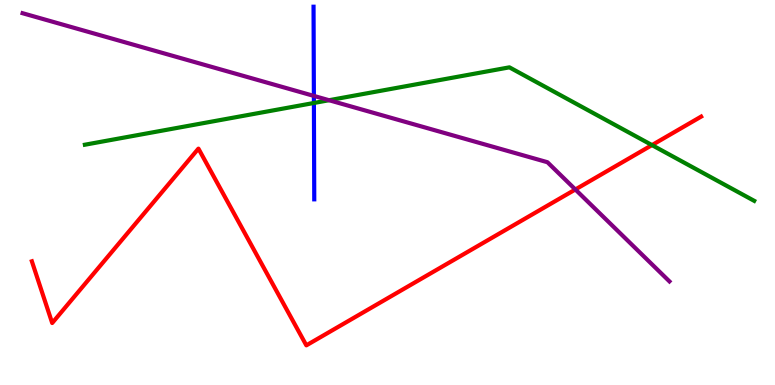[{'lines': ['blue', 'red'], 'intersections': []}, {'lines': ['green', 'red'], 'intersections': [{'x': 8.41, 'y': 6.23}]}, {'lines': ['purple', 'red'], 'intersections': [{'x': 7.42, 'y': 5.08}]}, {'lines': ['blue', 'green'], 'intersections': [{'x': 4.05, 'y': 7.33}]}, {'lines': ['blue', 'purple'], 'intersections': [{'x': 4.05, 'y': 7.51}]}, {'lines': ['green', 'purple'], 'intersections': [{'x': 4.25, 'y': 7.4}]}]